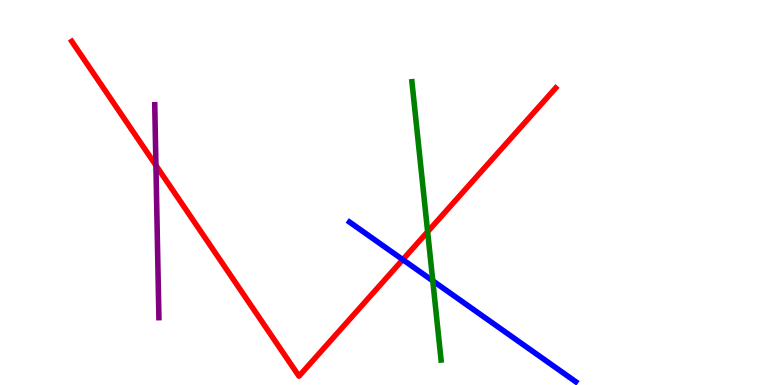[{'lines': ['blue', 'red'], 'intersections': [{'x': 5.2, 'y': 3.26}]}, {'lines': ['green', 'red'], 'intersections': [{'x': 5.52, 'y': 3.98}]}, {'lines': ['purple', 'red'], 'intersections': [{'x': 2.01, 'y': 5.7}]}, {'lines': ['blue', 'green'], 'intersections': [{'x': 5.58, 'y': 2.71}]}, {'lines': ['blue', 'purple'], 'intersections': []}, {'lines': ['green', 'purple'], 'intersections': []}]